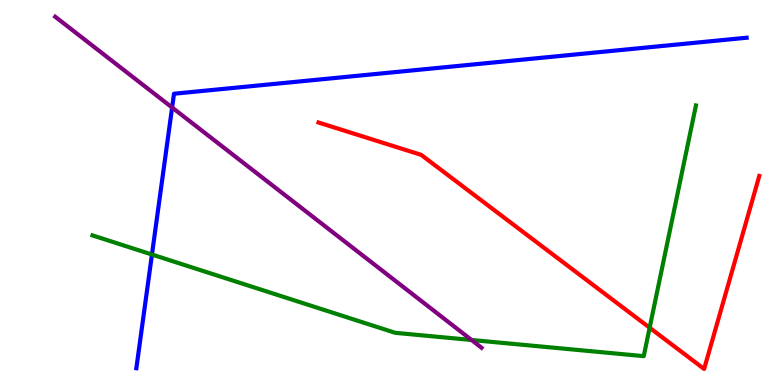[{'lines': ['blue', 'red'], 'intersections': []}, {'lines': ['green', 'red'], 'intersections': [{'x': 8.38, 'y': 1.49}]}, {'lines': ['purple', 'red'], 'intersections': []}, {'lines': ['blue', 'green'], 'intersections': [{'x': 1.96, 'y': 3.39}]}, {'lines': ['blue', 'purple'], 'intersections': [{'x': 2.22, 'y': 7.21}]}, {'lines': ['green', 'purple'], 'intersections': [{'x': 6.08, 'y': 1.17}]}]